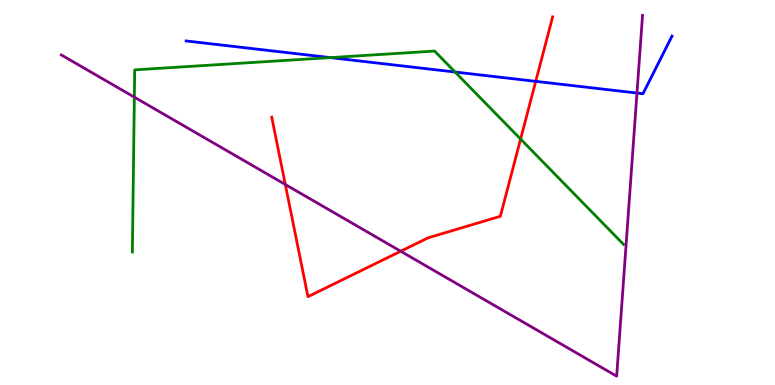[{'lines': ['blue', 'red'], 'intersections': [{'x': 6.91, 'y': 7.89}]}, {'lines': ['green', 'red'], 'intersections': [{'x': 6.72, 'y': 6.39}]}, {'lines': ['purple', 'red'], 'intersections': [{'x': 3.68, 'y': 5.21}, {'x': 5.17, 'y': 3.47}]}, {'lines': ['blue', 'green'], 'intersections': [{'x': 4.26, 'y': 8.5}, {'x': 5.87, 'y': 8.13}]}, {'lines': ['blue', 'purple'], 'intersections': [{'x': 8.22, 'y': 7.58}]}, {'lines': ['green', 'purple'], 'intersections': [{'x': 1.73, 'y': 7.48}]}]